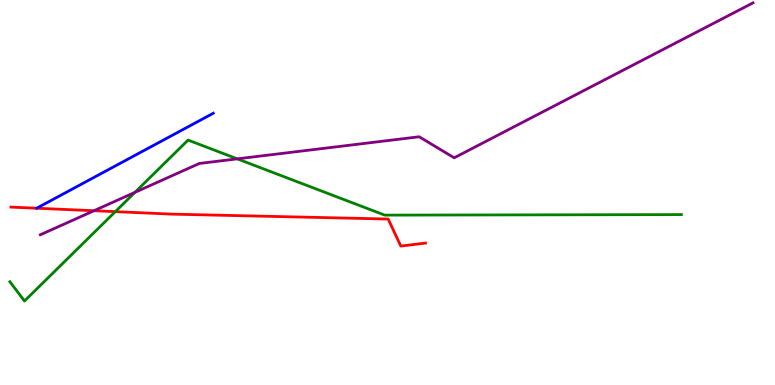[{'lines': ['blue', 'red'], 'intersections': []}, {'lines': ['green', 'red'], 'intersections': [{'x': 1.49, 'y': 4.5}]}, {'lines': ['purple', 'red'], 'intersections': [{'x': 1.21, 'y': 4.53}]}, {'lines': ['blue', 'green'], 'intersections': []}, {'lines': ['blue', 'purple'], 'intersections': []}, {'lines': ['green', 'purple'], 'intersections': [{'x': 1.74, 'y': 5.0}, {'x': 3.06, 'y': 5.87}]}]